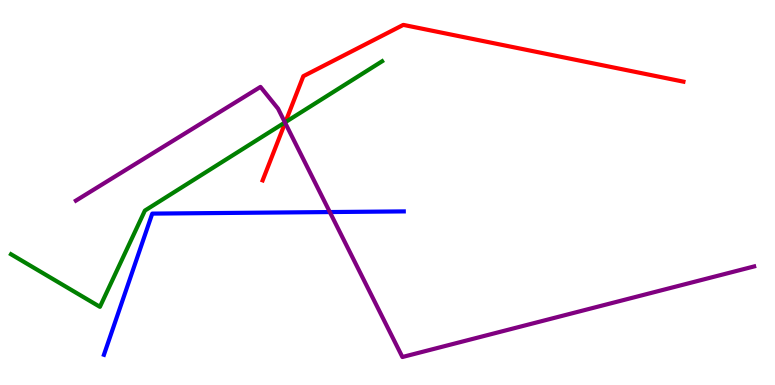[{'lines': ['blue', 'red'], 'intersections': []}, {'lines': ['green', 'red'], 'intersections': [{'x': 3.68, 'y': 6.83}]}, {'lines': ['purple', 'red'], 'intersections': [{'x': 3.68, 'y': 6.81}]}, {'lines': ['blue', 'green'], 'intersections': []}, {'lines': ['blue', 'purple'], 'intersections': [{'x': 4.26, 'y': 4.49}]}, {'lines': ['green', 'purple'], 'intersections': [{'x': 3.68, 'y': 6.82}]}]